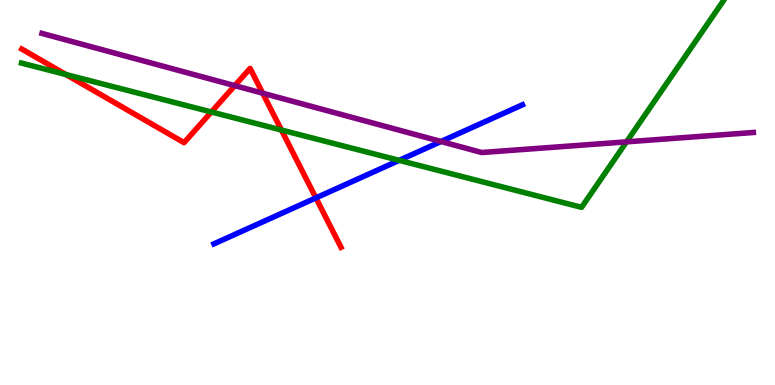[{'lines': ['blue', 'red'], 'intersections': [{'x': 4.08, 'y': 4.86}]}, {'lines': ['green', 'red'], 'intersections': [{'x': 0.85, 'y': 8.06}, {'x': 2.73, 'y': 7.09}, {'x': 3.63, 'y': 6.62}]}, {'lines': ['purple', 'red'], 'intersections': [{'x': 3.03, 'y': 7.78}, {'x': 3.39, 'y': 7.58}]}, {'lines': ['blue', 'green'], 'intersections': [{'x': 5.15, 'y': 5.83}]}, {'lines': ['blue', 'purple'], 'intersections': [{'x': 5.69, 'y': 6.32}]}, {'lines': ['green', 'purple'], 'intersections': [{'x': 8.08, 'y': 6.32}]}]